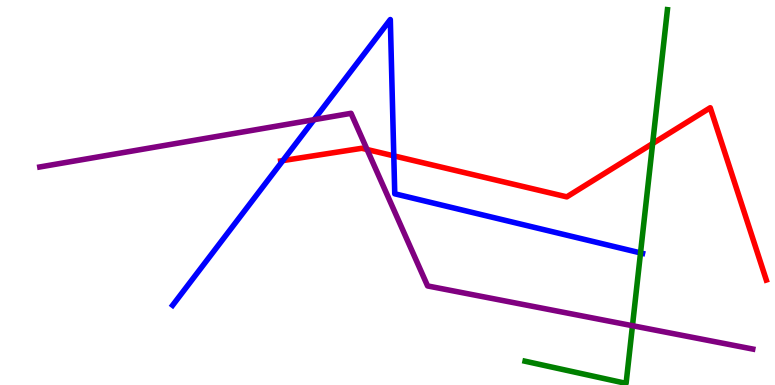[{'lines': ['blue', 'red'], 'intersections': [{'x': 3.65, 'y': 5.83}, {'x': 5.08, 'y': 5.95}]}, {'lines': ['green', 'red'], 'intersections': [{'x': 8.42, 'y': 6.27}]}, {'lines': ['purple', 'red'], 'intersections': [{'x': 4.74, 'y': 6.12}]}, {'lines': ['blue', 'green'], 'intersections': [{'x': 8.26, 'y': 3.43}]}, {'lines': ['blue', 'purple'], 'intersections': [{'x': 4.05, 'y': 6.89}]}, {'lines': ['green', 'purple'], 'intersections': [{'x': 8.16, 'y': 1.54}]}]